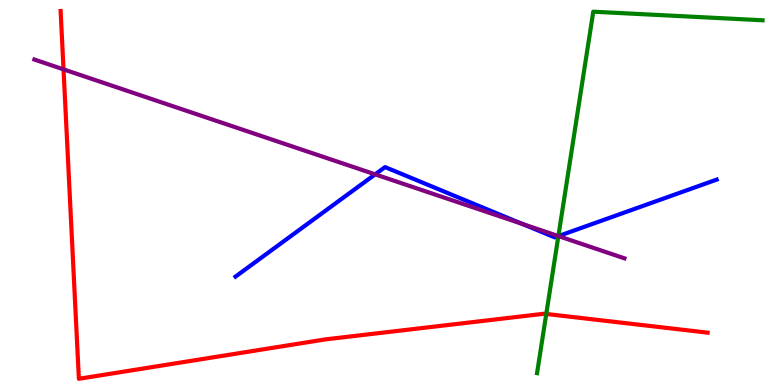[{'lines': ['blue', 'red'], 'intersections': []}, {'lines': ['green', 'red'], 'intersections': [{'x': 7.05, 'y': 1.85}]}, {'lines': ['purple', 'red'], 'intersections': [{'x': 0.82, 'y': 8.2}]}, {'lines': ['blue', 'green'], 'intersections': [{'x': 7.2, 'y': 3.87}]}, {'lines': ['blue', 'purple'], 'intersections': [{'x': 4.84, 'y': 5.47}, {'x': 6.74, 'y': 4.18}, {'x': 7.21, 'y': 3.87}]}, {'lines': ['green', 'purple'], 'intersections': [{'x': 7.2, 'y': 3.87}]}]